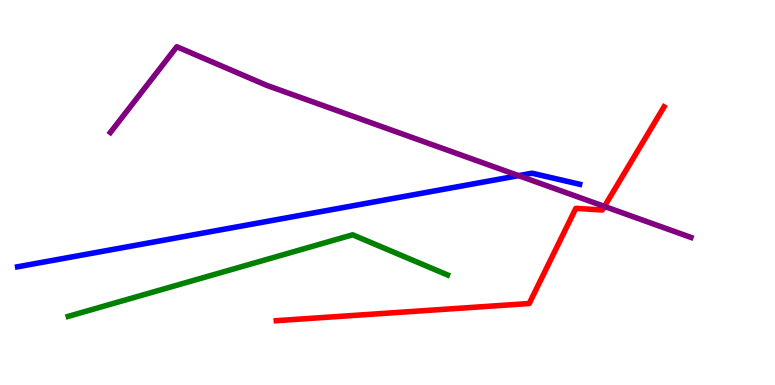[{'lines': ['blue', 'red'], 'intersections': []}, {'lines': ['green', 'red'], 'intersections': []}, {'lines': ['purple', 'red'], 'intersections': [{'x': 7.8, 'y': 4.64}]}, {'lines': ['blue', 'green'], 'intersections': []}, {'lines': ['blue', 'purple'], 'intersections': [{'x': 6.69, 'y': 5.44}]}, {'lines': ['green', 'purple'], 'intersections': []}]